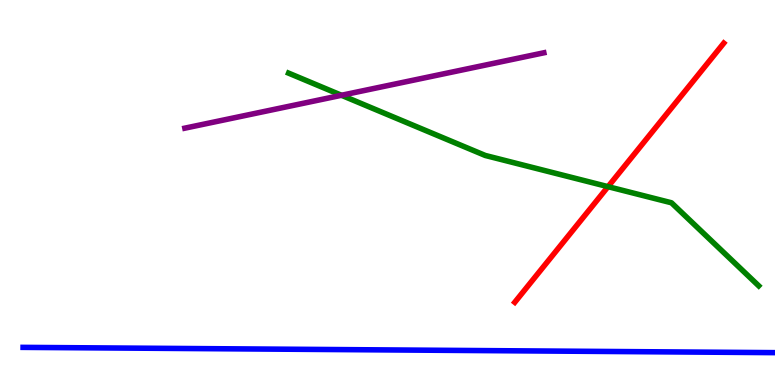[{'lines': ['blue', 'red'], 'intersections': []}, {'lines': ['green', 'red'], 'intersections': [{'x': 7.85, 'y': 5.15}]}, {'lines': ['purple', 'red'], 'intersections': []}, {'lines': ['blue', 'green'], 'intersections': []}, {'lines': ['blue', 'purple'], 'intersections': []}, {'lines': ['green', 'purple'], 'intersections': [{'x': 4.41, 'y': 7.53}]}]